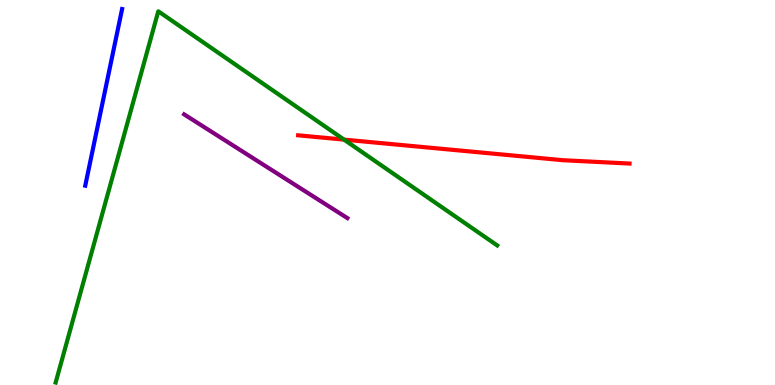[{'lines': ['blue', 'red'], 'intersections': []}, {'lines': ['green', 'red'], 'intersections': [{'x': 4.44, 'y': 6.37}]}, {'lines': ['purple', 'red'], 'intersections': []}, {'lines': ['blue', 'green'], 'intersections': []}, {'lines': ['blue', 'purple'], 'intersections': []}, {'lines': ['green', 'purple'], 'intersections': []}]